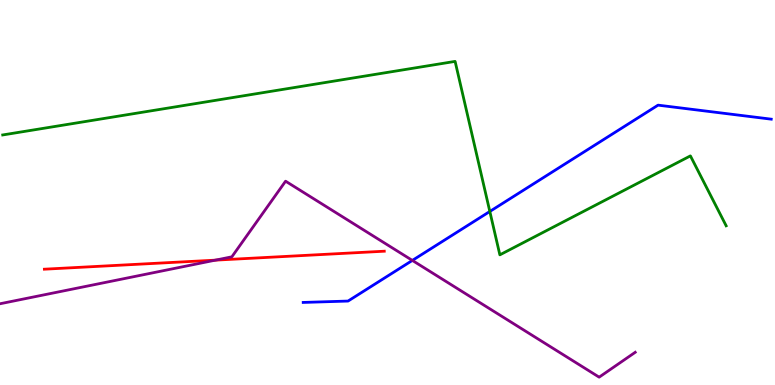[{'lines': ['blue', 'red'], 'intersections': []}, {'lines': ['green', 'red'], 'intersections': []}, {'lines': ['purple', 'red'], 'intersections': [{'x': 2.78, 'y': 3.24}]}, {'lines': ['blue', 'green'], 'intersections': [{'x': 6.32, 'y': 4.51}]}, {'lines': ['blue', 'purple'], 'intersections': [{'x': 5.32, 'y': 3.24}]}, {'lines': ['green', 'purple'], 'intersections': []}]